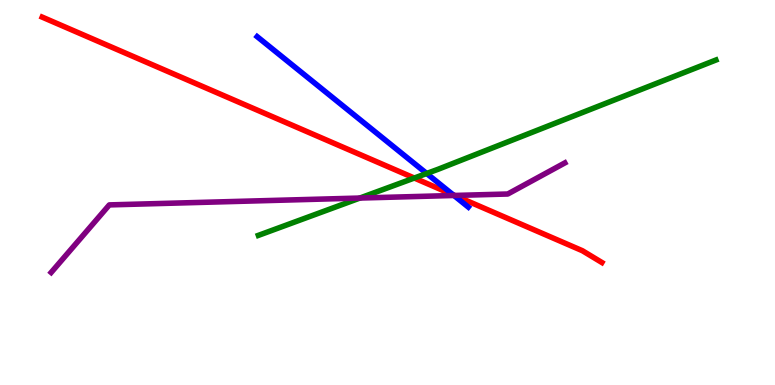[{'lines': ['blue', 'red'], 'intersections': [{'x': 5.85, 'y': 4.94}]}, {'lines': ['green', 'red'], 'intersections': [{'x': 5.35, 'y': 5.38}]}, {'lines': ['purple', 'red'], 'intersections': [{'x': 5.87, 'y': 4.92}]}, {'lines': ['blue', 'green'], 'intersections': [{'x': 5.51, 'y': 5.49}]}, {'lines': ['blue', 'purple'], 'intersections': [{'x': 5.86, 'y': 4.92}]}, {'lines': ['green', 'purple'], 'intersections': [{'x': 4.64, 'y': 4.86}]}]